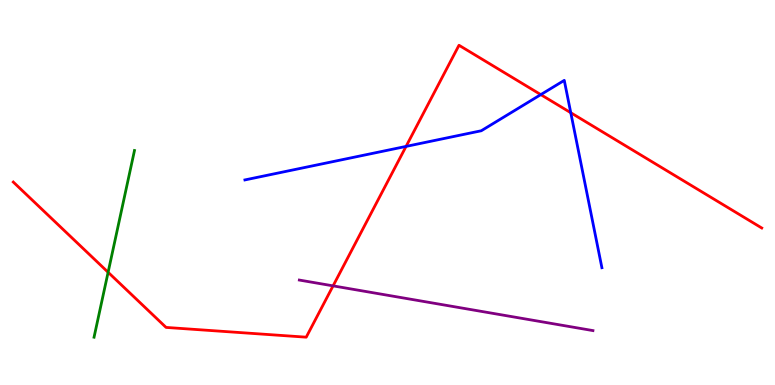[{'lines': ['blue', 'red'], 'intersections': [{'x': 5.24, 'y': 6.2}, {'x': 6.98, 'y': 7.54}, {'x': 7.36, 'y': 7.07}]}, {'lines': ['green', 'red'], 'intersections': [{'x': 1.39, 'y': 2.93}]}, {'lines': ['purple', 'red'], 'intersections': [{'x': 4.3, 'y': 2.57}]}, {'lines': ['blue', 'green'], 'intersections': []}, {'lines': ['blue', 'purple'], 'intersections': []}, {'lines': ['green', 'purple'], 'intersections': []}]